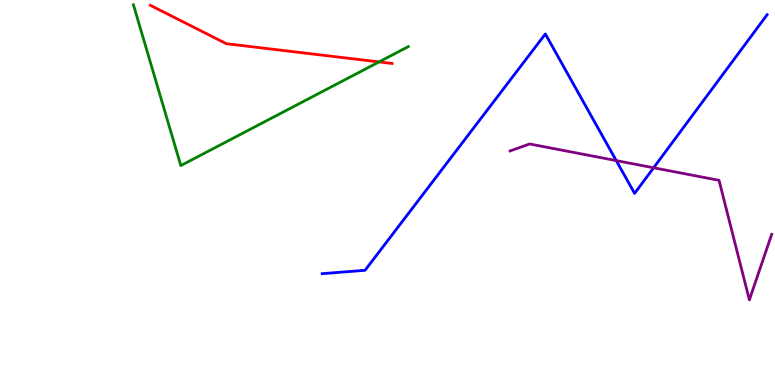[{'lines': ['blue', 'red'], 'intersections': []}, {'lines': ['green', 'red'], 'intersections': [{'x': 4.89, 'y': 8.39}]}, {'lines': ['purple', 'red'], 'intersections': []}, {'lines': ['blue', 'green'], 'intersections': []}, {'lines': ['blue', 'purple'], 'intersections': [{'x': 7.95, 'y': 5.83}, {'x': 8.43, 'y': 5.64}]}, {'lines': ['green', 'purple'], 'intersections': []}]